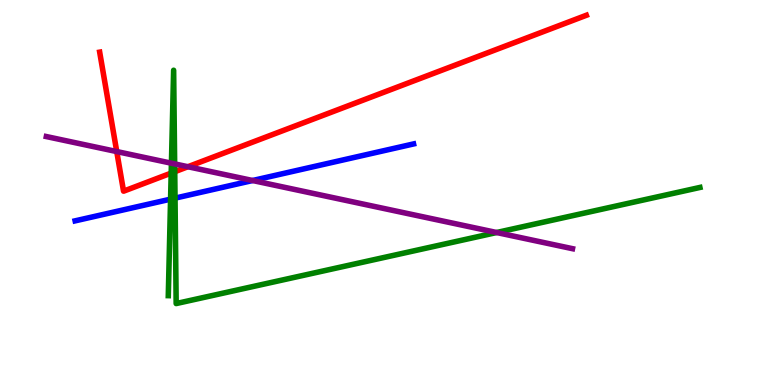[{'lines': ['blue', 'red'], 'intersections': []}, {'lines': ['green', 'red'], 'intersections': [{'x': 2.21, 'y': 5.5}, {'x': 2.25, 'y': 5.54}]}, {'lines': ['purple', 'red'], 'intersections': [{'x': 1.51, 'y': 6.06}, {'x': 2.42, 'y': 5.67}]}, {'lines': ['blue', 'green'], 'intersections': [{'x': 2.2, 'y': 4.83}, {'x': 2.26, 'y': 4.85}]}, {'lines': ['blue', 'purple'], 'intersections': [{'x': 3.26, 'y': 5.31}]}, {'lines': ['green', 'purple'], 'intersections': [{'x': 2.21, 'y': 5.76}, {'x': 2.25, 'y': 5.74}, {'x': 6.41, 'y': 3.96}]}]